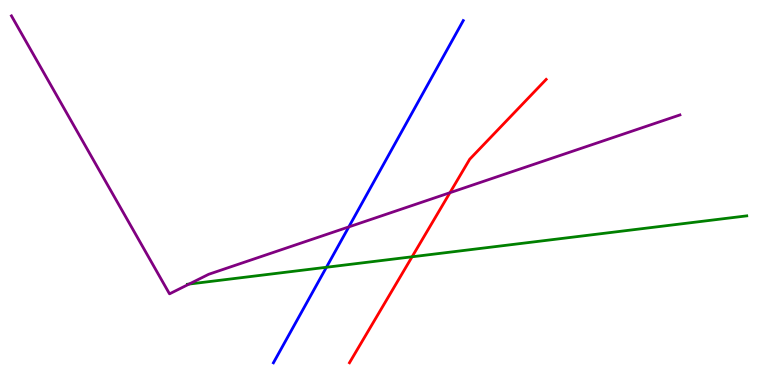[{'lines': ['blue', 'red'], 'intersections': []}, {'lines': ['green', 'red'], 'intersections': [{'x': 5.32, 'y': 3.33}]}, {'lines': ['purple', 'red'], 'intersections': [{'x': 5.81, 'y': 4.99}]}, {'lines': ['blue', 'green'], 'intersections': [{'x': 4.21, 'y': 3.06}]}, {'lines': ['blue', 'purple'], 'intersections': [{'x': 4.5, 'y': 4.11}]}, {'lines': ['green', 'purple'], 'intersections': [{'x': 2.44, 'y': 2.62}]}]